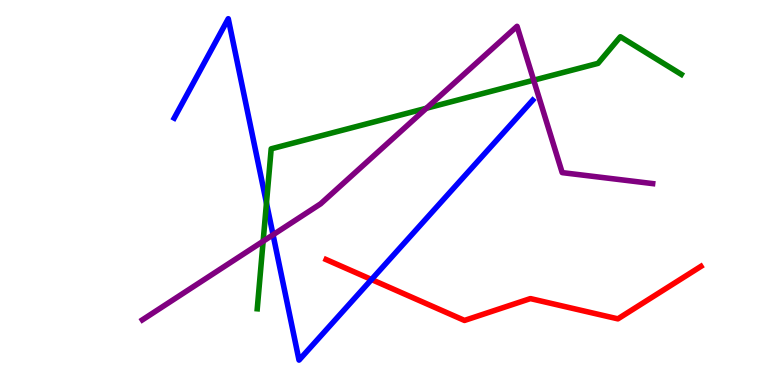[{'lines': ['blue', 'red'], 'intersections': [{'x': 4.79, 'y': 2.74}]}, {'lines': ['green', 'red'], 'intersections': []}, {'lines': ['purple', 'red'], 'intersections': []}, {'lines': ['blue', 'green'], 'intersections': [{'x': 3.44, 'y': 4.73}]}, {'lines': ['blue', 'purple'], 'intersections': [{'x': 3.52, 'y': 3.9}]}, {'lines': ['green', 'purple'], 'intersections': [{'x': 3.4, 'y': 3.73}, {'x': 5.5, 'y': 7.19}, {'x': 6.89, 'y': 7.92}]}]